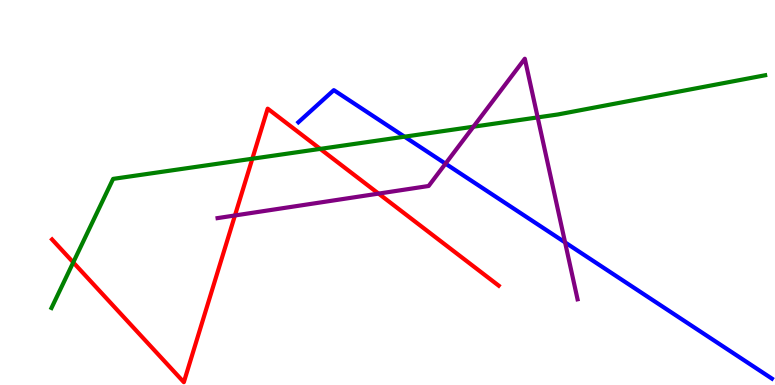[{'lines': ['blue', 'red'], 'intersections': []}, {'lines': ['green', 'red'], 'intersections': [{'x': 0.945, 'y': 3.18}, {'x': 3.26, 'y': 5.88}, {'x': 4.13, 'y': 6.13}]}, {'lines': ['purple', 'red'], 'intersections': [{'x': 3.03, 'y': 4.4}, {'x': 4.88, 'y': 4.97}]}, {'lines': ['blue', 'green'], 'intersections': [{'x': 5.22, 'y': 6.45}]}, {'lines': ['blue', 'purple'], 'intersections': [{'x': 5.75, 'y': 5.75}, {'x': 7.29, 'y': 3.7}]}, {'lines': ['green', 'purple'], 'intersections': [{'x': 6.11, 'y': 6.71}, {'x': 6.94, 'y': 6.95}]}]